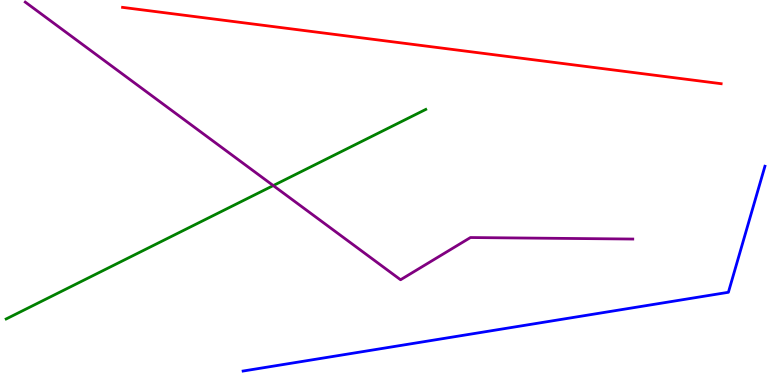[{'lines': ['blue', 'red'], 'intersections': []}, {'lines': ['green', 'red'], 'intersections': []}, {'lines': ['purple', 'red'], 'intersections': []}, {'lines': ['blue', 'green'], 'intersections': []}, {'lines': ['blue', 'purple'], 'intersections': []}, {'lines': ['green', 'purple'], 'intersections': [{'x': 3.53, 'y': 5.18}]}]